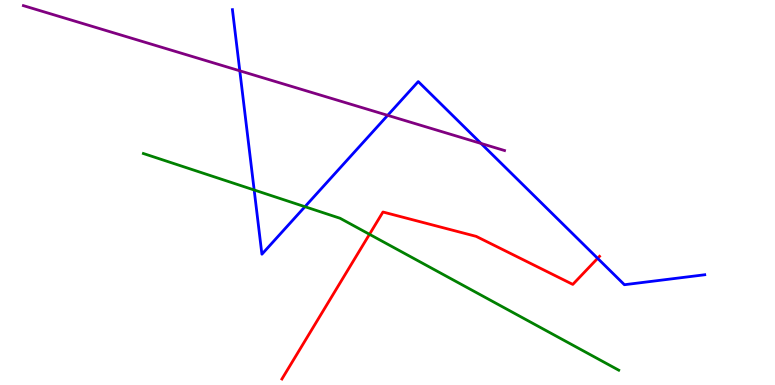[{'lines': ['blue', 'red'], 'intersections': [{'x': 7.71, 'y': 3.29}]}, {'lines': ['green', 'red'], 'intersections': [{'x': 4.77, 'y': 3.91}]}, {'lines': ['purple', 'red'], 'intersections': []}, {'lines': ['blue', 'green'], 'intersections': [{'x': 3.28, 'y': 5.07}, {'x': 3.93, 'y': 4.63}]}, {'lines': ['blue', 'purple'], 'intersections': [{'x': 3.09, 'y': 8.16}, {'x': 5.0, 'y': 7.0}, {'x': 6.21, 'y': 6.27}]}, {'lines': ['green', 'purple'], 'intersections': []}]